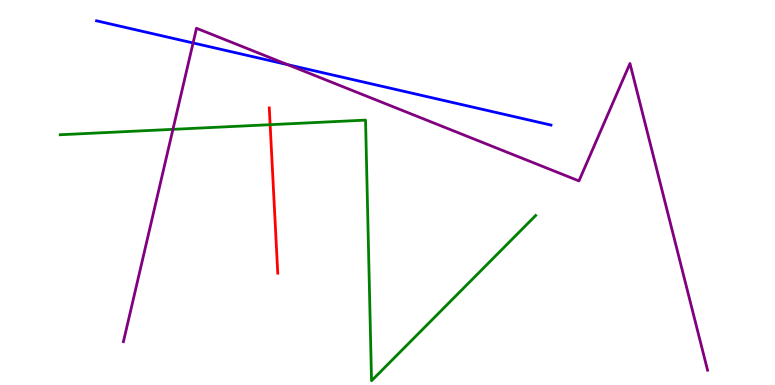[{'lines': ['blue', 'red'], 'intersections': []}, {'lines': ['green', 'red'], 'intersections': [{'x': 3.49, 'y': 6.76}]}, {'lines': ['purple', 'red'], 'intersections': []}, {'lines': ['blue', 'green'], 'intersections': []}, {'lines': ['blue', 'purple'], 'intersections': [{'x': 2.49, 'y': 8.88}, {'x': 3.71, 'y': 8.32}]}, {'lines': ['green', 'purple'], 'intersections': [{'x': 2.23, 'y': 6.64}]}]